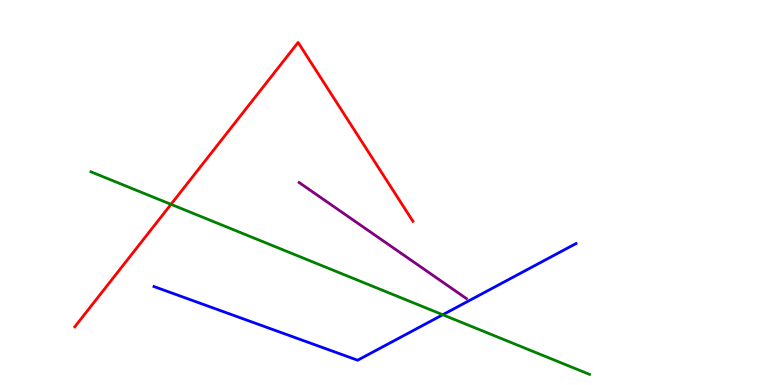[{'lines': ['blue', 'red'], 'intersections': []}, {'lines': ['green', 'red'], 'intersections': [{'x': 2.21, 'y': 4.69}]}, {'lines': ['purple', 'red'], 'intersections': []}, {'lines': ['blue', 'green'], 'intersections': [{'x': 5.71, 'y': 1.82}]}, {'lines': ['blue', 'purple'], 'intersections': []}, {'lines': ['green', 'purple'], 'intersections': []}]